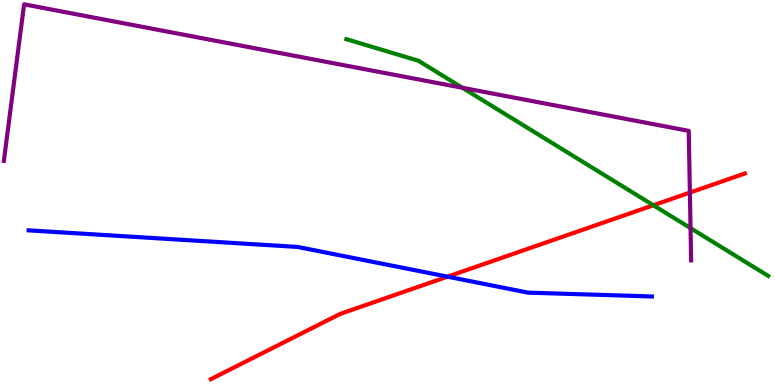[{'lines': ['blue', 'red'], 'intersections': [{'x': 5.77, 'y': 2.81}]}, {'lines': ['green', 'red'], 'intersections': [{'x': 8.43, 'y': 4.67}]}, {'lines': ['purple', 'red'], 'intersections': [{'x': 8.9, 'y': 5.0}]}, {'lines': ['blue', 'green'], 'intersections': []}, {'lines': ['blue', 'purple'], 'intersections': []}, {'lines': ['green', 'purple'], 'intersections': [{'x': 5.97, 'y': 7.72}, {'x': 8.91, 'y': 4.07}]}]